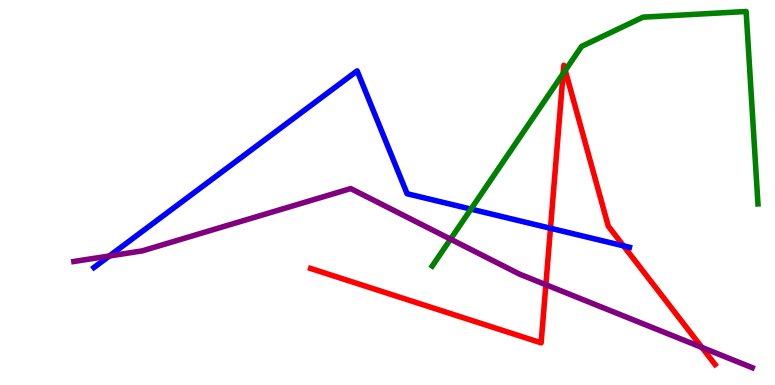[{'lines': ['blue', 'red'], 'intersections': [{'x': 7.1, 'y': 4.07}, {'x': 8.05, 'y': 3.61}]}, {'lines': ['green', 'red'], 'intersections': [{'x': 7.27, 'y': 8.09}, {'x': 7.29, 'y': 8.17}]}, {'lines': ['purple', 'red'], 'intersections': [{'x': 7.04, 'y': 2.6}, {'x': 9.06, 'y': 0.976}]}, {'lines': ['blue', 'green'], 'intersections': [{'x': 6.08, 'y': 4.57}]}, {'lines': ['blue', 'purple'], 'intersections': [{'x': 1.41, 'y': 3.35}]}, {'lines': ['green', 'purple'], 'intersections': [{'x': 5.81, 'y': 3.79}]}]